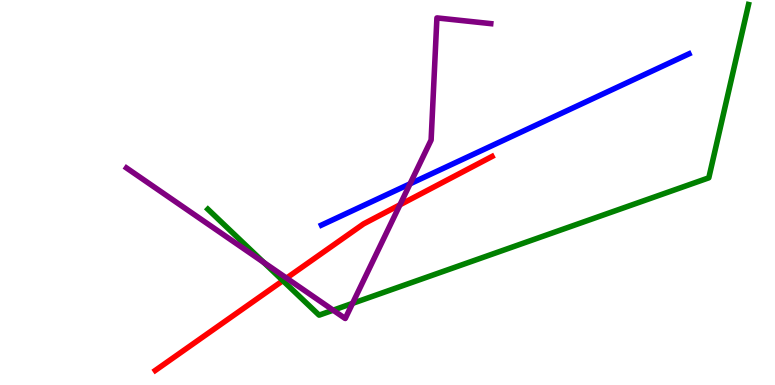[{'lines': ['blue', 'red'], 'intersections': []}, {'lines': ['green', 'red'], 'intersections': [{'x': 3.65, 'y': 2.71}]}, {'lines': ['purple', 'red'], 'intersections': [{'x': 3.7, 'y': 2.78}, {'x': 5.16, 'y': 4.68}]}, {'lines': ['blue', 'green'], 'intersections': []}, {'lines': ['blue', 'purple'], 'intersections': [{'x': 5.29, 'y': 5.23}]}, {'lines': ['green', 'purple'], 'intersections': [{'x': 3.4, 'y': 3.18}, {'x': 4.3, 'y': 1.94}, {'x': 4.55, 'y': 2.12}]}]